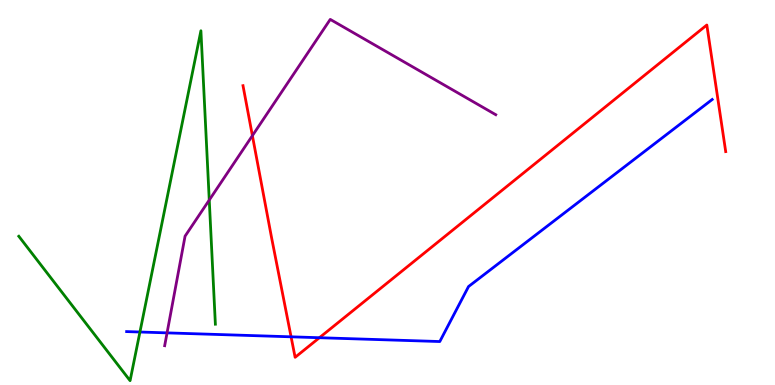[{'lines': ['blue', 'red'], 'intersections': [{'x': 3.76, 'y': 1.25}, {'x': 4.12, 'y': 1.23}]}, {'lines': ['green', 'red'], 'intersections': []}, {'lines': ['purple', 'red'], 'intersections': [{'x': 3.26, 'y': 6.48}]}, {'lines': ['blue', 'green'], 'intersections': [{'x': 1.81, 'y': 1.38}]}, {'lines': ['blue', 'purple'], 'intersections': [{'x': 2.16, 'y': 1.35}]}, {'lines': ['green', 'purple'], 'intersections': [{'x': 2.7, 'y': 4.8}]}]